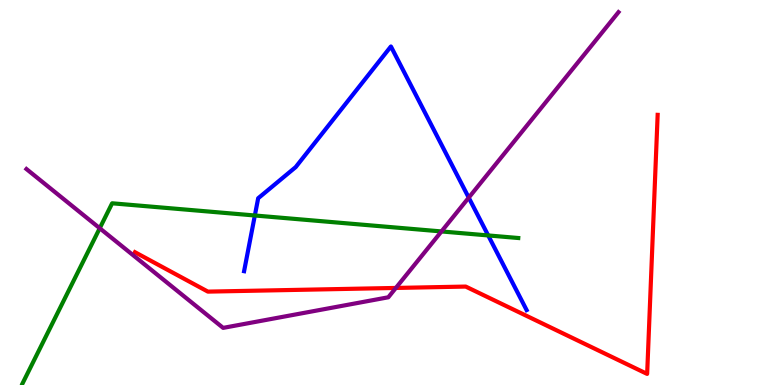[{'lines': ['blue', 'red'], 'intersections': []}, {'lines': ['green', 'red'], 'intersections': []}, {'lines': ['purple', 'red'], 'intersections': [{'x': 5.11, 'y': 2.52}]}, {'lines': ['blue', 'green'], 'intersections': [{'x': 3.29, 'y': 4.4}, {'x': 6.3, 'y': 3.88}]}, {'lines': ['blue', 'purple'], 'intersections': [{'x': 6.05, 'y': 4.87}]}, {'lines': ['green', 'purple'], 'intersections': [{'x': 1.29, 'y': 4.07}, {'x': 5.7, 'y': 3.99}]}]